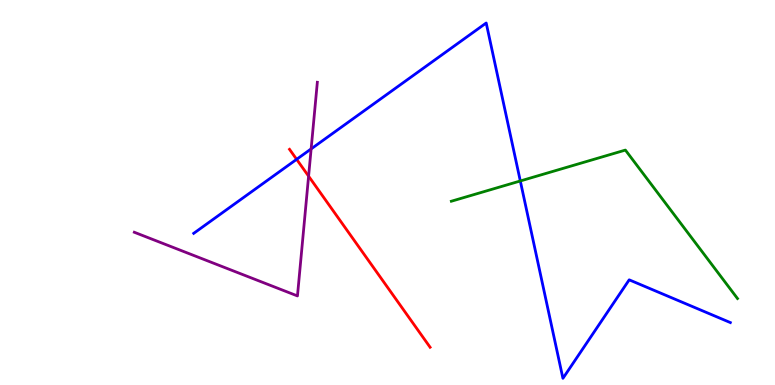[{'lines': ['blue', 'red'], 'intersections': [{'x': 3.83, 'y': 5.86}]}, {'lines': ['green', 'red'], 'intersections': []}, {'lines': ['purple', 'red'], 'intersections': [{'x': 3.98, 'y': 5.42}]}, {'lines': ['blue', 'green'], 'intersections': [{'x': 6.71, 'y': 5.3}]}, {'lines': ['blue', 'purple'], 'intersections': [{'x': 4.01, 'y': 6.13}]}, {'lines': ['green', 'purple'], 'intersections': []}]